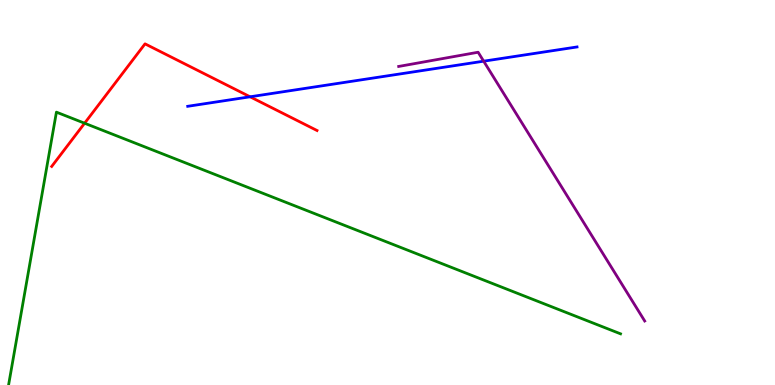[{'lines': ['blue', 'red'], 'intersections': [{'x': 3.23, 'y': 7.49}]}, {'lines': ['green', 'red'], 'intersections': [{'x': 1.09, 'y': 6.8}]}, {'lines': ['purple', 'red'], 'intersections': []}, {'lines': ['blue', 'green'], 'intersections': []}, {'lines': ['blue', 'purple'], 'intersections': [{'x': 6.24, 'y': 8.41}]}, {'lines': ['green', 'purple'], 'intersections': []}]